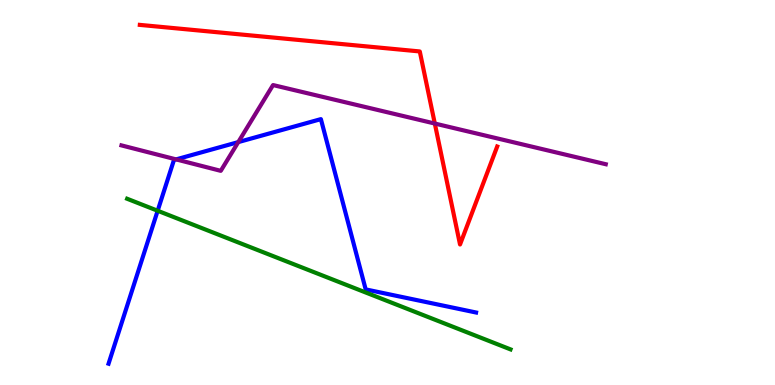[{'lines': ['blue', 'red'], 'intersections': []}, {'lines': ['green', 'red'], 'intersections': []}, {'lines': ['purple', 'red'], 'intersections': [{'x': 5.61, 'y': 6.79}]}, {'lines': ['blue', 'green'], 'intersections': [{'x': 2.03, 'y': 4.53}]}, {'lines': ['blue', 'purple'], 'intersections': [{'x': 2.27, 'y': 5.86}, {'x': 3.07, 'y': 6.31}]}, {'lines': ['green', 'purple'], 'intersections': []}]